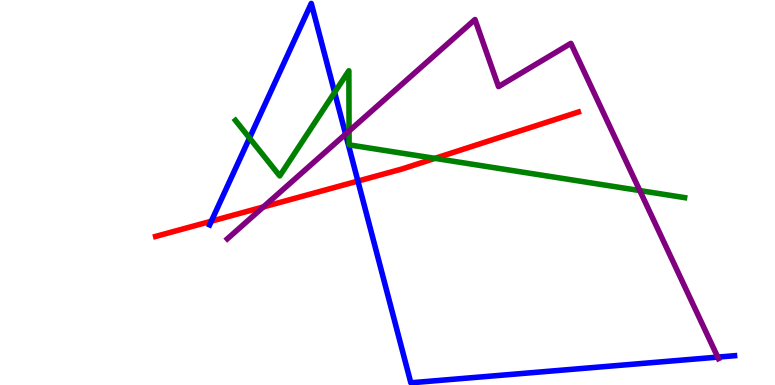[{'lines': ['blue', 'red'], 'intersections': [{'x': 2.73, 'y': 4.25}, {'x': 4.62, 'y': 5.3}]}, {'lines': ['green', 'red'], 'intersections': [{'x': 5.61, 'y': 5.89}]}, {'lines': ['purple', 'red'], 'intersections': [{'x': 3.4, 'y': 4.62}]}, {'lines': ['blue', 'green'], 'intersections': [{'x': 3.22, 'y': 6.42}, {'x': 4.32, 'y': 7.6}]}, {'lines': ['blue', 'purple'], 'intersections': [{'x': 4.46, 'y': 6.52}, {'x': 9.26, 'y': 0.724}]}, {'lines': ['green', 'purple'], 'intersections': [{'x': 4.5, 'y': 6.6}, {'x': 8.26, 'y': 5.05}]}]